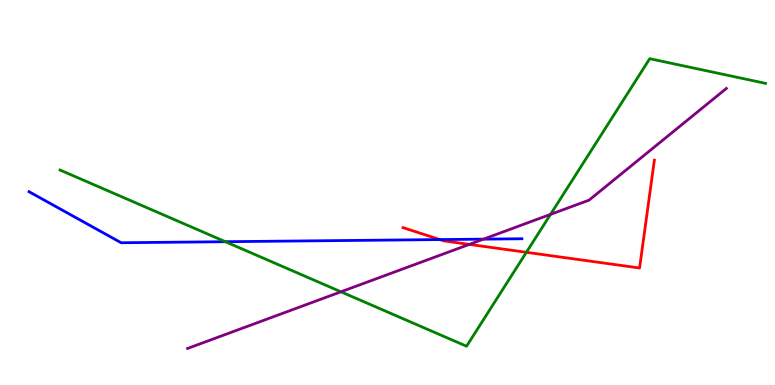[{'lines': ['blue', 'red'], 'intersections': [{'x': 5.68, 'y': 3.78}]}, {'lines': ['green', 'red'], 'intersections': [{'x': 6.79, 'y': 3.45}]}, {'lines': ['purple', 'red'], 'intersections': [{'x': 6.06, 'y': 3.65}]}, {'lines': ['blue', 'green'], 'intersections': [{'x': 2.91, 'y': 3.72}]}, {'lines': ['blue', 'purple'], 'intersections': [{'x': 6.24, 'y': 3.79}]}, {'lines': ['green', 'purple'], 'intersections': [{'x': 4.4, 'y': 2.42}, {'x': 7.1, 'y': 4.43}]}]